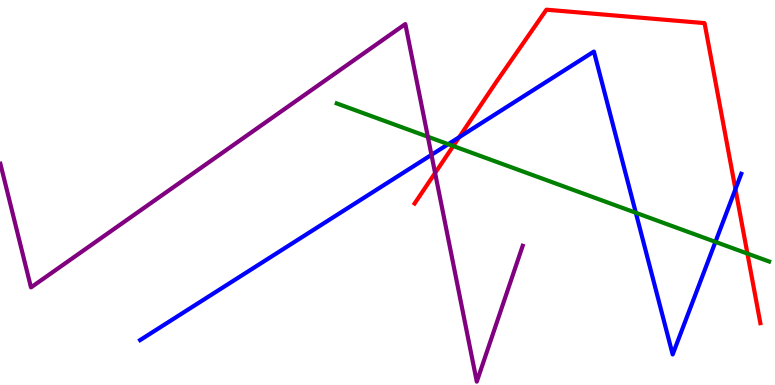[{'lines': ['blue', 'red'], 'intersections': [{'x': 5.92, 'y': 6.44}, {'x': 9.49, 'y': 5.09}]}, {'lines': ['green', 'red'], 'intersections': [{'x': 5.85, 'y': 6.21}, {'x': 9.64, 'y': 3.41}]}, {'lines': ['purple', 'red'], 'intersections': [{'x': 5.61, 'y': 5.51}]}, {'lines': ['blue', 'green'], 'intersections': [{'x': 5.78, 'y': 6.25}, {'x': 8.2, 'y': 4.47}, {'x': 9.23, 'y': 3.72}]}, {'lines': ['blue', 'purple'], 'intersections': [{'x': 5.57, 'y': 5.98}]}, {'lines': ['green', 'purple'], 'intersections': [{'x': 5.52, 'y': 6.45}]}]